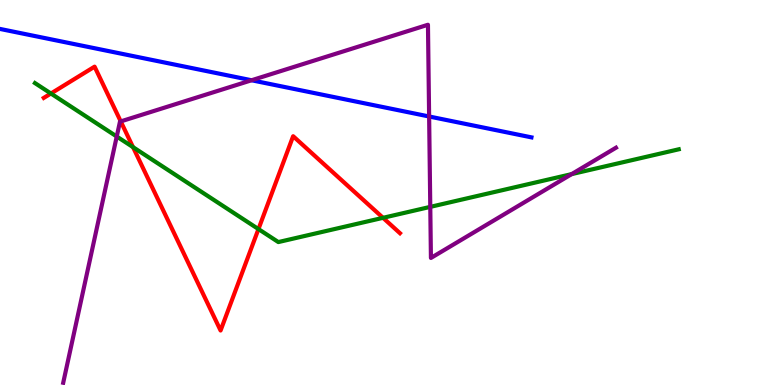[{'lines': ['blue', 'red'], 'intersections': []}, {'lines': ['green', 'red'], 'intersections': [{'x': 0.657, 'y': 7.57}, {'x': 1.72, 'y': 6.18}, {'x': 3.33, 'y': 4.05}, {'x': 4.94, 'y': 4.34}]}, {'lines': ['purple', 'red'], 'intersections': [{'x': 1.56, 'y': 6.85}]}, {'lines': ['blue', 'green'], 'intersections': []}, {'lines': ['blue', 'purple'], 'intersections': [{'x': 3.25, 'y': 7.92}, {'x': 5.54, 'y': 6.97}]}, {'lines': ['green', 'purple'], 'intersections': [{'x': 1.51, 'y': 6.45}, {'x': 5.55, 'y': 4.63}, {'x': 7.38, 'y': 5.48}]}]